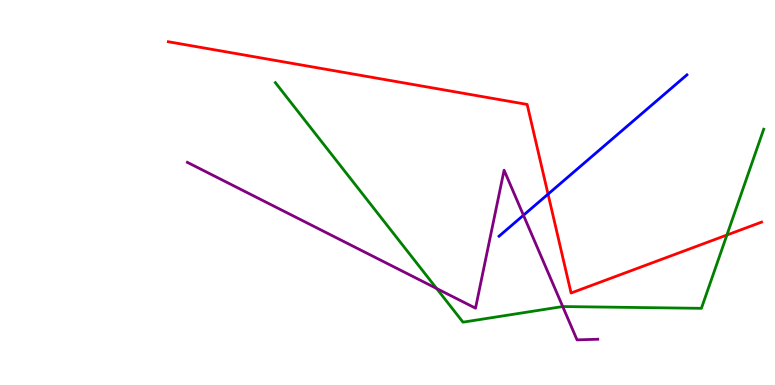[{'lines': ['blue', 'red'], 'intersections': [{'x': 7.07, 'y': 4.96}]}, {'lines': ['green', 'red'], 'intersections': [{'x': 9.38, 'y': 3.9}]}, {'lines': ['purple', 'red'], 'intersections': []}, {'lines': ['blue', 'green'], 'intersections': []}, {'lines': ['blue', 'purple'], 'intersections': [{'x': 6.75, 'y': 4.41}]}, {'lines': ['green', 'purple'], 'intersections': [{'x': 5.63, 'y': 2.51}, {'x': 7.26, 'y': 2.04}]}]